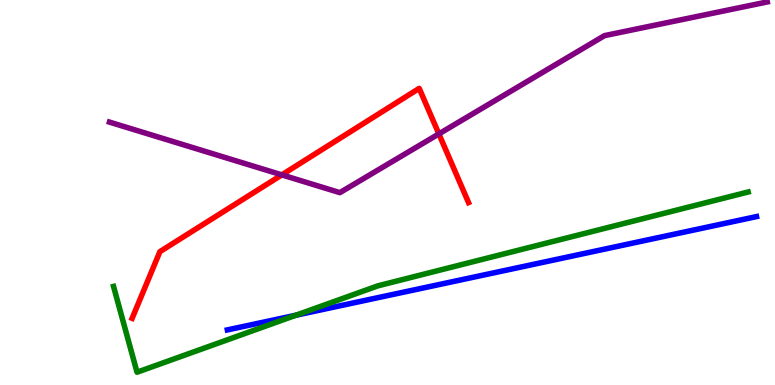[{'lines': ['blue', 'red'], 'intersections': []}, {'lines': ['green', 'red'], 'intersections': []}, {'lines': ['purple', 'red'], 'intersections': [{'x': 3.64, 'y': 5.46}, {'x': 5.66, 'y': 6.52}]}, {'lines': ['blue', 'green'], 'intersections': [{'x': 3.82, 'y': 1.81}]}, {'lines': ['blue', 'purple'], 'intersections': []}, {'lines': ['green', 'purple'], 'intersections': []}]